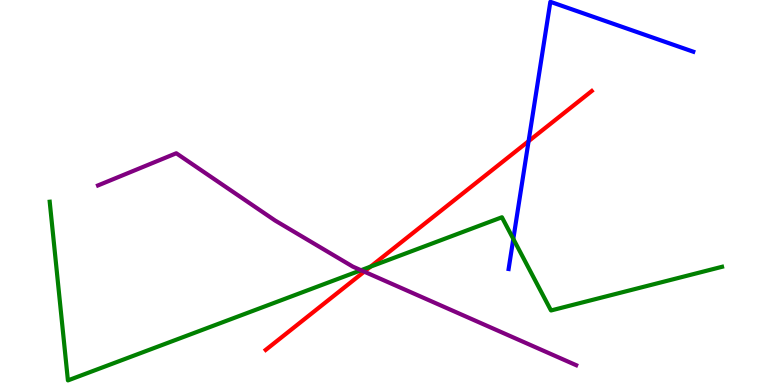[{'lines': ['blue', 'red'], 'intersections': [{'x': 6.82, 'y': 6.33}]}, {'lines': ['green', 'red'], 'intersections': [{'x': 4.78, 'y': 3.07}]}, {'lines': ['purple', 'red'], 'intersections': [{'x': 4.7, 'y': 2.94}]}, {'lines': ['blue', 'green'], 'intersections': [{'x': 6.62, 'y': 3.79}]}, {'lines': ['blue', 'purple'], 'intersections': []}, {'lines': ['green', 'purple'], 'intersections': [{'x': 4.66, 'y': 2.98}]}]